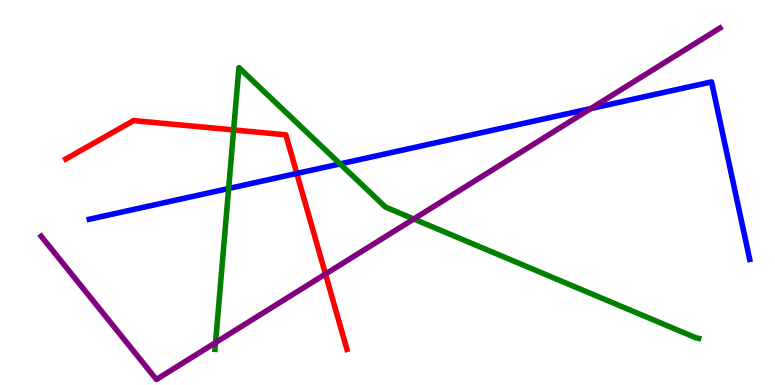[{'lines': ['blue', 'red'], 'intersections': [{'x': 3.83, 'y': 5.49}]}, {'lines': ['green', 'red'], 'intersections': [{'x': 3.01, 'y': 6.63}]}, {'lines': ['purple', 'red'], 'intersections': [{'x': 4.2, 'y': 2.88}]}, {'lines': ['blue', 'green'], 'intersections': [{'x': 2.95, 'y': 5.1}, {'x': 4.39, 'y': 5.74}]}, {'lines': ['blue', 'purple'], 'intersections': [{'x': 7.62, 'y': 7.18}]}, {'lines': ['green', 'purple'], 'intersections': [{'x': 2.78, 'y': 1.1}, {'x': 5.34, 'y': 4.31}]}]